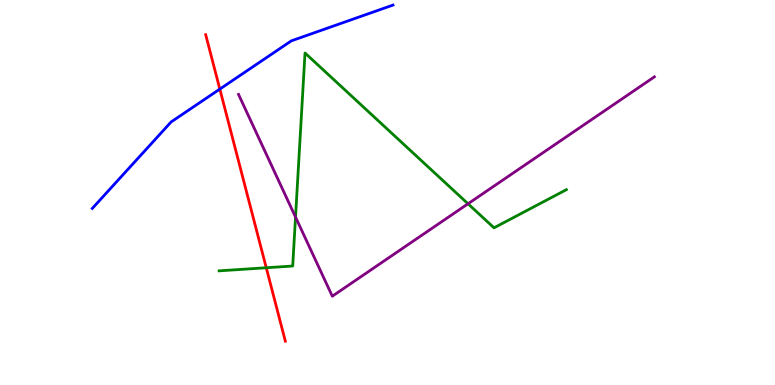[{'lines': ['blue', 'red'], 'intersections': [{'x': 2.84, 'y': 7.69}]}, {'lines': ['green', 'red'], 'intersections': [{'x': 3.44, 'y': 3.05}]}, {'lines': ['purple', 'red'], 'intersections': []}, {'lines': ['blue', 'green'], 'intersections': []}, {'lines': ['blue', 'purple'], 'intersections': []}, {'lines': ['green', 'purple'], 'intersections': [{'x': 3.81, 'y': 4.36}, {'x': 6.04, 'y': 4.71}]}]